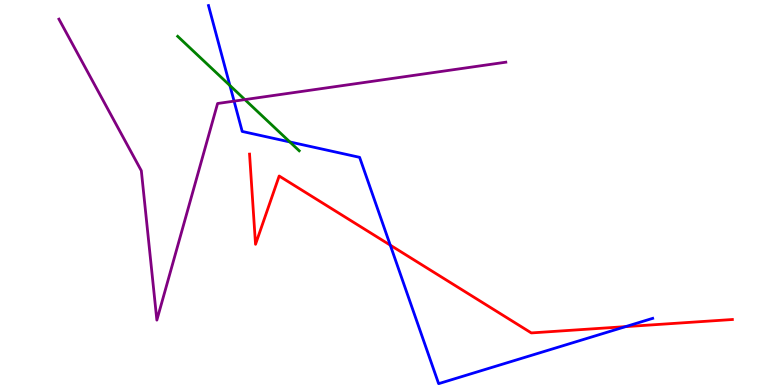[{'lines': ['blue', 'red'], 'intersections': [{'x': 5.04, 'y': 3.63}, {'x': 8.07, 'y': 1.52}]}, {'lines': ['green', 'red'], 'intersections': []}, {'lines': ['purple', 'red'], 'intersections': []}, {'lines': ['blue', 'green'], 'intersections': [{'x': 2.97, 'y': 7.78}, {'x': 3.74, 'y': 6.31}]}, {'lines': ['blue', 'purple'], 'intersections': [{'x': 3.02, 'y': 7.37}]}, {'lines': ['green', 'purple'], 'intersections': [{'x': 3.16, 'y': 7.41}]}]